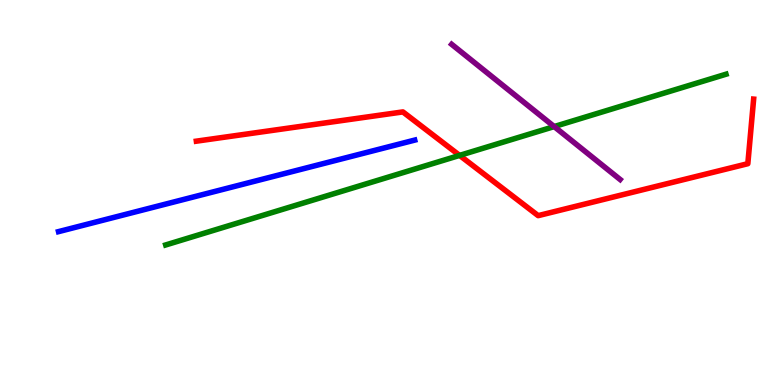[{'lines': ['blue', 'red'], 'intersections': []}, {'lines': ['green', 'red'], 'intersections': [{'x': 5.93, 'y': 5.96}]}, {'lines': ['purple', 'red'], 'intersections': []}, {'lines': ['blue', 'green'], 'intersections': []}, {'lines': ['blue', 'purple'], 'intersections': []}, {'lines': ['green', 'purple'], 'intersections': [{'x': 7.15, 'y': 6.71}]}]